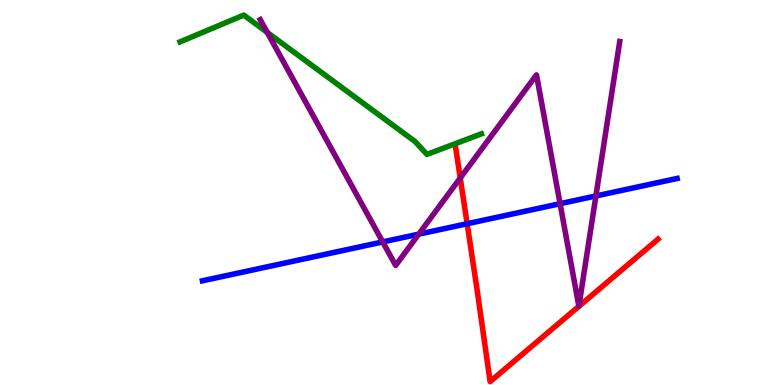[{'lines': ['blue', 'red'], 'intersections': [{'x': 6.03, 'y': 4.19}]}, {'lines': ['green', 'red'], 'intersections': []}, {'lines': ['purple', 'red'], 'intersections': [{'x': 5.94, 'y': 5.38}]}, {'lines': ['blue', 'green'], 'intersections': []}, {'lines': ['blue', 'purple'], 'intersections': [{'x': 4.94, 'y': 3.72}, {'x': 5.4, 'y': 3.92}, {'x': 7.23, 'y': 4.71}, {'x': 7.69, 'y': 4.91}]}, {'lines': ['green', 'purple'], 'intersections': [{'x': 3.45, 'y': 9.16}]}]